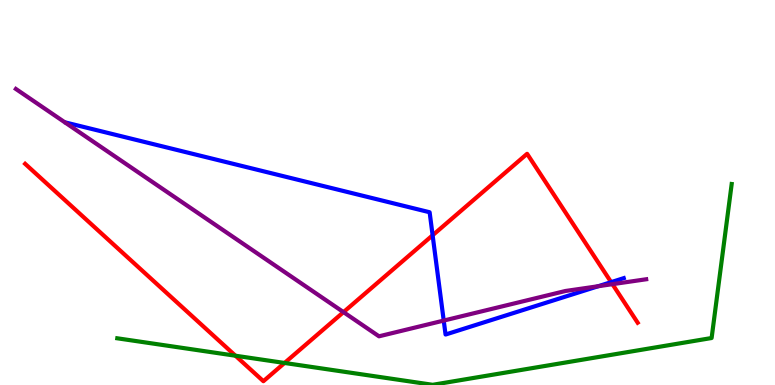[{'lines': ['blue', 'red'], 'intersections': [{'x': 5.58, 'y': 3.89}, {'x': 7.89, 'y': 2.67}]}, {'lines': ['green', 'red'], 'intersections': [{'x': 3.04, 'y': 0.76}, {'x': 3.67, 'y': 0.572}]}, {'lines': ['purple', 'red'], 'intersections': [{'x': 4.43, 'y': 1.89}, {'x': 7.9, 'y': 2.62}]}, {'lines': ['blue', 'green'], 'intersections': []}, {'lines': ['blue', 'purple'], 'intersections': [{'x': 5.73, 'y': 1.67}, {'x': 7.72, 'y': 2.57}]}, {'lines': ['green', 'purple'], 'intersections': []}]